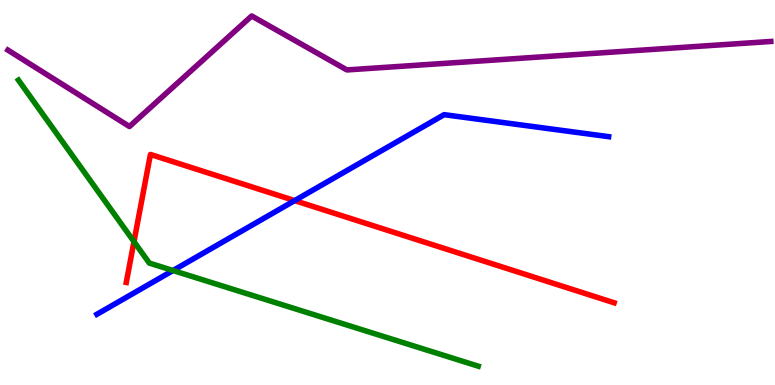[{'lines': ['blue', 'red'], 'intersections': [{'x': 3.8, 'y': 4.79}]}, {'lines': ['green', 'red'], 'intersections': [{'x': 1.73, 'y': 3.72}]}, {'lines': ['purple', 'red'], 'intersections': []}, {'lines': ['blue', 'green'], 'intersections': [{'x': 2.23, 'y': 2.97}]}, {'lines': ['blue', 'purple'], 'intersections': []}, {'lines': ['green', 'purple'], 'intersections': []}]